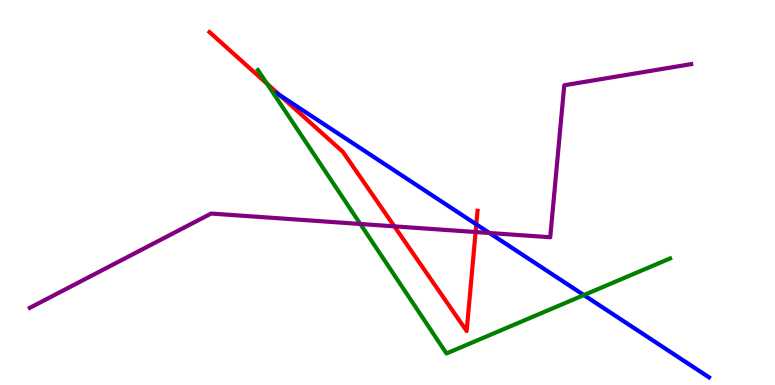[{'lines': ['blue', 'red'], 'intersections': [{'x': 3.61, 'y': 7.53}, {'x': 6.15, 'y': 4.17}]}, {'lines': ['green', 'red'], 'intersections': [{'x': 3.45, 'y': 7.82}]}, {'lines': ['purple', 'red'], 'intersections': [{'x': 5.09, 'y': 4.12}, {'x': 6.14, 'y': 3.97}]}, {'lines': ['blue', 'green'], 'intersections': [{'x': 7.53, 'y': 2.34}]}, {'lines': ['blue', 'purple'], 'intersections': [{'x': 6.32, 'y': 3.95}]}, {'lines': ['green', 'purple'], 'intersections': [{'x': 4.65, 'y': 4.18}]}]